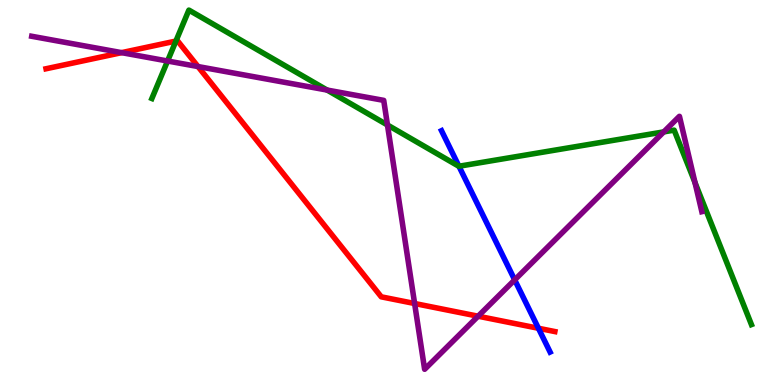[{'lines': ['blue', 'red'], 'intersections': [{'x': 6.95, 'y': 1.47}]}, {'lines': ['green', 'red'], 'intersections': [{'x': 2.27, 'y': 8.93}]}, {'lines': ['purple', 'red'], 'intersections': [{'x': 1.57, 'y': 8.63}, {'x': 2.55, 'y': 8.27}, {'x': 5.35, 'y': 2.12}, {'x': 6.17, 'y': 1.79}]}, {'lines': ['blue', 'green'], 'intersections': [{'x': 5.92, 'y': 5.68}]}, {'lines': ['blue', 'purple'], 'intersections': [{'x': 6.64, 'y': 2.73}]}, {'lines': ['green', 'purple'], 'intersections': [{'x': 2.16, 'y': 8.42}, {'x': 4.22, 'y': 7.66}, {'x': 5.0, 'y': 6.75}, {'x': 8.56, 'y': 6.57}, {'x': 8.97, 'y': 5.26}]}]